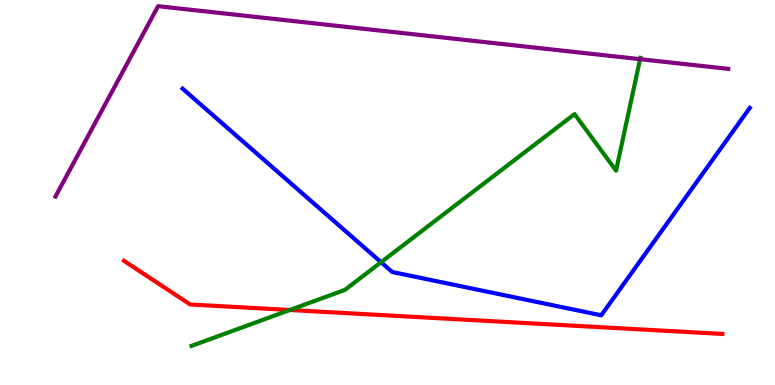[{'lines': ['blue', 'red'], 'intersections': []}, {'lines': ['green', 'red'], 'intersections': [{'x': 3.74, 'y': 1.95}]}, {'lines': ['purple', 'red'], 'intersections': []}, {'lines': ['blue', 'green'], 'intersections': [{'x': 4.92, 'y': 3.19}]}, {'lines': ['blue', 'purple'], 'intersections': []}, {'lines': ['green', 'purple'], 'intersections': [{'x': 8.26, 'y': 8.46}]}]